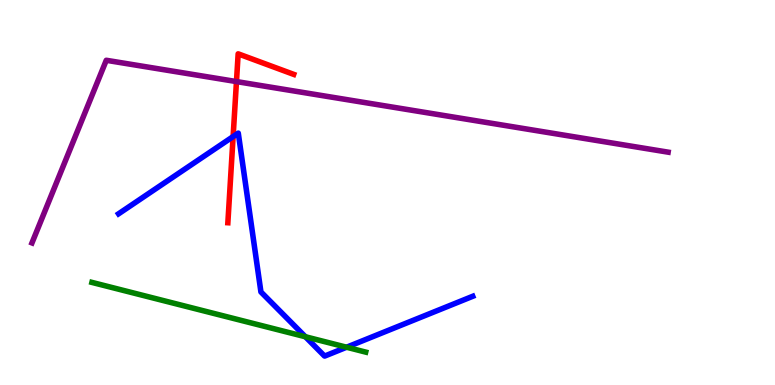[{'lines': ['blue', 'red'], 'intersections': [{'x': 3.01, 'y': 6.45}]}, {'lines': ['green', 'red'], 'intersections': []}, {'lines': ['purple', 'red'], 'intersections': [{'x': 3.05, 'y': 7.88}]}, {'lines': ['blue', 'green'], 'intersections': [{'x': 3.94, 'y': 1.25}, {'x': 4.47, 'y': 0.981}]}, {'lines': ['blue', 'purple'], 'intersections': []}, {'lines': ['green', 'purple'], 'intersections': []}]